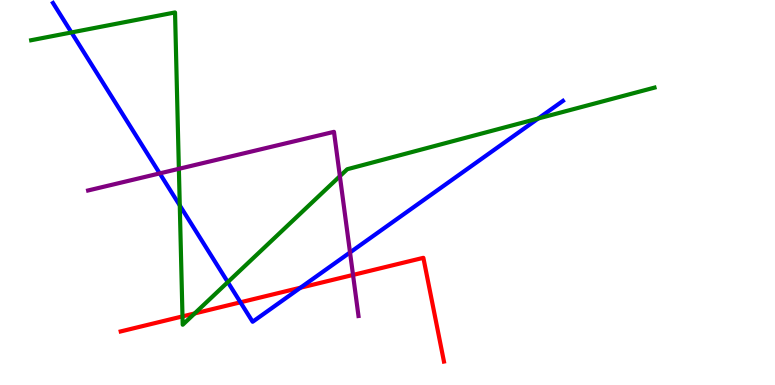[{'lines': ['blue', 'red'], 'intersections': [{'x': 3.1, 'y': 2.15}, {'x': 3.88, 'y': 2.53}]}, {'lines': ['green', 'red'], 'intersections': [{'x': 2.35, 'y': 1.78}, {'x': 2.51, 'y': 1.86}]}, {'lines': ['purple', 'red'], 'intersections': [{'x': 4.56, 'y': 2.86}]}, {'lines': ['blue', 'green'], 'intersections': [{'x': 0.922, 'y': 9.16}, {'x': 2.32, 'y': 4.66}, {'x': 2.94, 'y': 2.67}, {'x': 6.94, 'y': 6.92}]}, {'lines': ['blue', 'purple'], 'intersections': [{'x': 2.06, 'y': 5.5}, {'x': 4.52, 'y': 3.44}]}, {'lines': ['green', 'purple'], 'intersections': [{'x': 2.31, 'y': 5.61}, {'x': 4.39, 'y': 5.42}]}]